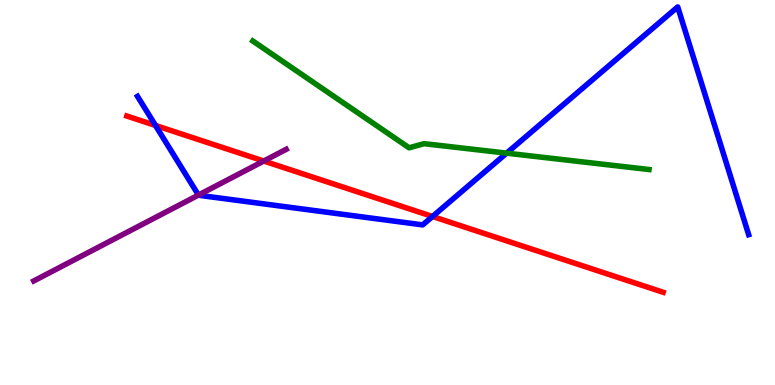[{'lines': ['blue', 'red'], 'intersections': [{'x': 2.01, 'y': 6.74}, {'x': 5.58, 'y': 4.38}]}, {'lines': ['green', 'red'], 'intersections': []}, {'lines': ['purple', 'red'], 'intersections': [{'x': 3.4, 'y': 5.82}]}, {'lines': ['blue', 'green'], 'intersections': [{'x': 6.54, 'y': 6.02}]}, {'lines': ['blue', 'purple'], 'intersections': [{'x': 2.56, 'y': 4.93}]}, {'lines': ['green', 'purple'], 'intersections': []}]